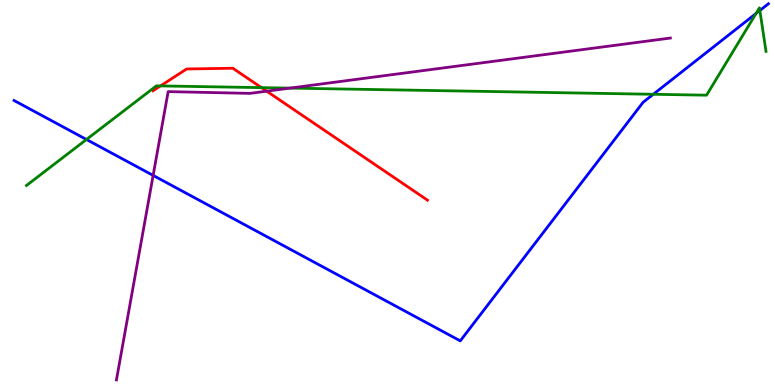[{'lines': ['blue', 'red'], 'intersections': []}, {'lines': ['green', 'red'], 'intersections': [{'x': 2.07, 'y': 7.77}, {'x': 3.37, 'y': 7.72}]}, {'lines': ['purple', 'red'], 'intersections': [{'x': 3.44, 'y': 7.63}]}, {'lines': ['blue', 'green'], 'intersections': [{'x': 1.12, 'y': 6.38}, {'x': 8.43, 'y': 7.55}, {'x': 9.76, 'y': 9.65}, {'x': 9.8, 'y': 9.73}]}, {'lines': ['blue', 'purple'], 'intersections': [{'x': 1.98, 'y': 5.44}]}, {'lines': ['green', 'purple'], 'intersections': [{'x': 3.74, 'y': 7.71}]}]